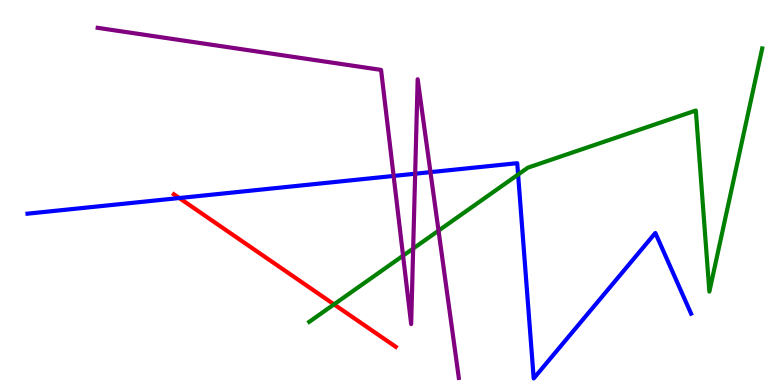[{'lines': ['blue', 'red'], 'intersections': [{'x': 2.31, 'y': 4.86}]}, {'lines': ['green', 'red'], 'intersections': [{'x': 4.31, 'y': 2.09}]}, {'lines': ['purple', 'red'], 'intersections': []}, {'lines': ['blue', 'green'], 'intersections': [{'x': 6.69, 'y': 5.47}]}, {'lines': ['blue', 'purple'], 'intersections': [{'x': 5.08, 'y': 5.43}, {'x': 5.36, 'y': 5.49}, {'x': 5.55, 'y': 5.53}]}, {'lines': ['green', 'purple'], 'intersections': [{'x': 5.2, 'y': 3.36}, {'x': 5.33, 'y': 3.54}, {'x': 5.66, 'y': 4.01}]}]